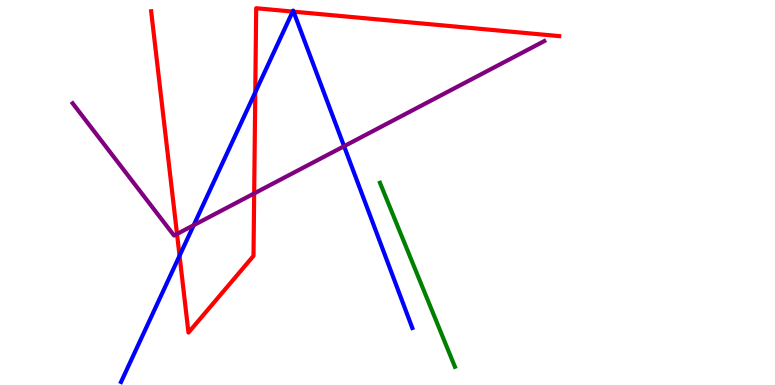[{'lines': ['blue', 'red'], 'intersections': [{'x': 2.32, 'y': 3.36}, {'x': 3.29, 'y': 7.6}, {'x': 3.78, 'y': 9.7}, {'x': 3.79, 'y': 9.7}]}, {'lines': ['green', 'red'], 'intersections': []}, {'lines': ['purple', 'red'], 'intersections': [{'x': 2.28, 'y': 3.92}, {'x': 3.28, 'y': 4.98}]}, {'lines': ['blue', 'green'], 'intersections': []}, {'lines': ['blue', 'purple'], 'intersections': [{'x': 2.5, 'y': 4.15}, {'x': 4.44, 'y': 6.2}]}, {'lines': ['green', 'purple'], 'intersections': []}]